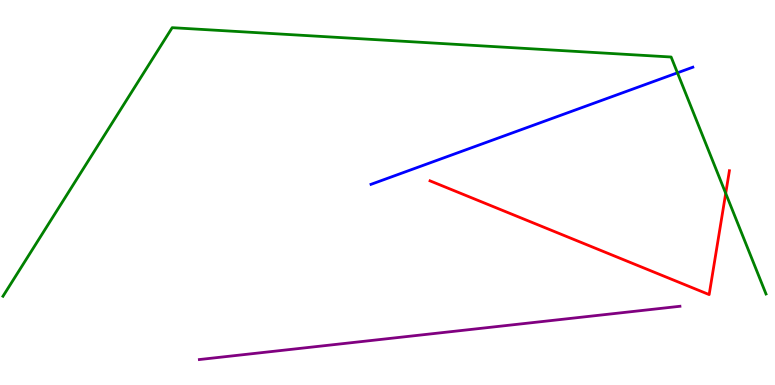[{'lines': ['blue', 'red'], 'intersections': []}, {'lines': ['green', 'red'], 'intersections': [{'x': 9.36, 'y': 4.98}]}, {'lines': ['purple', 'red'], 'intersections': []}, {'lines': ['blue', 'green'], 'intersections': [{'x': 8.74, 'y': 8.11}]}, {'lines': ['blue', 'purple'], 'intersections': []}, {'lines': ['green', 'purple'], 'intersections': []}]